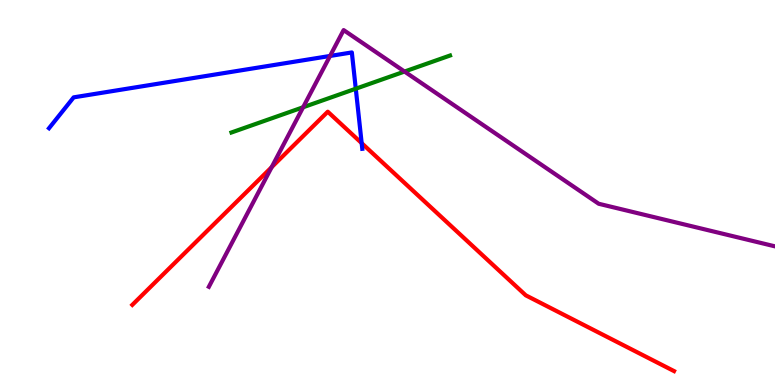[{'lines': ['blue', 'red'], 'intersections': [{'x': 4.67, 'y': 6.28}]}, {'lines': ['green', 'red'], 'intersections': []}, {'lines': ['purple', 'red'], 'intersections': [{'x': 3.51, 'y': 5.66}]}, {'lines': ['blue', 'green'], 'intersections': [{'x': 4.59, 'y': 7.7}]}, {'lines': ['blue', 'purple'], 'intersections': [{'x': 4.26, 'y': 8.55}]}, {'lines': ['green', 'purple'], 'intersections': [{'x': 3.91, 'y': 7.21}, {'x': 5.22, 'y': 8.14}]}]